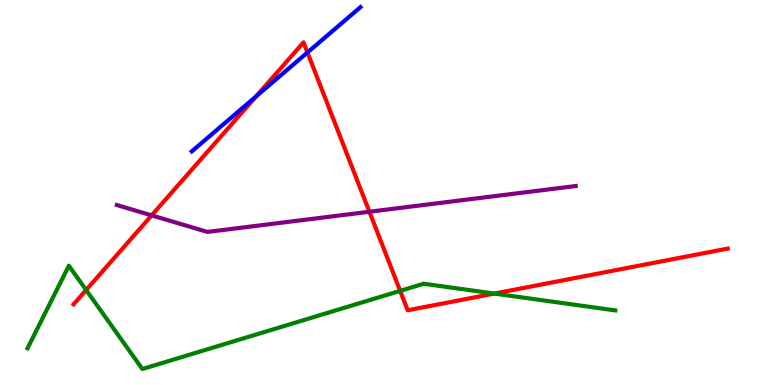[{'lines': ['blue', 'red'], 'intersections': [{'x': 3.3, 'y': 7.5}, {'x': 3.97, 'y': 8.64}]}, {'lines': ['green', 'red'], 'intersections': [{'x': 1.11, 'y': 2.47}, {'x': 5.16, 'y': 2.45}, {'x': 6.38, 'y': 2.37}]}, {'lines': ['purple', 'red'], 'intersections': [{'x': 1.96, 'y': 4.41}, {'x': 4.77, 'y': 4.5}]}, {'lines': ['blue', 'green'], 'intersections': []}, {'lines': ['blue', 'purple'], 'intersections': []}, {'lines': ['green', 'purple'], 'intersections': []}]